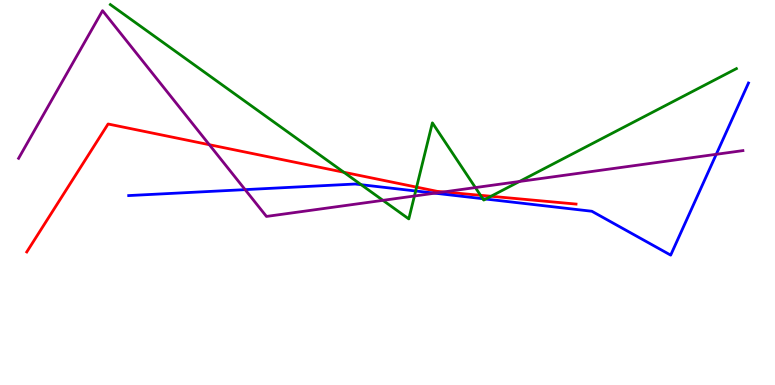[{'lines': ['blue', 'red'], 'intersections': []}, {'lines': ['green', 'red'], 'intersections': [{'x': 4.44, 'y': 5.53}, {'x': 5.38, 'y': 5.14}, {'x': 6.2, 'y': 4.93}, {'x': 6.34, 'y': 4.9}]}, {'lines': ['purple', 'red'], 'intersections': [{'x': 2.7, 'y': 6.24}, {'x': 5.73, 'y': 5.01}]}, {'lines': ['blue', 'green'], 'intersections': [{'x': 4.66, 'y': 5.2}, {'x': 5.36, 'y': 5.04}, {'x': 6.23, 'y': 4.84}, {'x': 6.27, 'y': 4.83}]}, {'lines': ['blue', 'purple'], 'intersections': [{'x': 3.16, 'y': 5.07}, {'x': 5.61, 'y': 4.98}, {'x': 9.24, 'y': 5.99}]}, {'lines': ['green', 'purple'], 'intersections': [{'x': 4.94, 'y': 4.8}, {'x': 5.35, 'y': 4.91}, {'x': 6.13, 'y': 5.13}, {'x': 6.7, 'y': 5.29}]}]